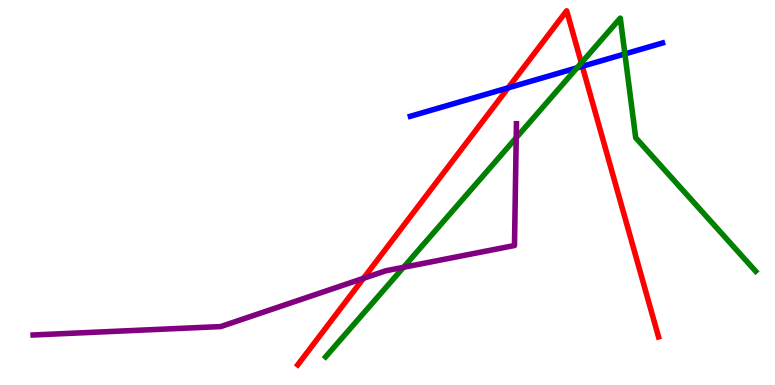[{'lines': ['blue', 'red'], 'intersections': [{'x': 6.56, 'y': 7.72}, {'x': 7.51, 'y': 8.28}]}, {'lines': ['green', 'red'], 'intersections': [{'x': 7.5, 'y': 8.37}]}, {'lines': ['purple', 'red'], 'intersections': [{'x': 4.69, 'y': 2.77}]}, {'lines': ['blue', 'green'], 'intersections': [{'x': 7.45, 'y': 8.24}, {'x': 8.06, 'y': 8.6}]}, {'lines': ['blue', 'purple'], 'intersections': []}, {'lines': ['green', 'purple'], 'intersections': [{'x': 5.21, 'y': 3.06}, {'x': 6.66, 'y': 6.42}]}]